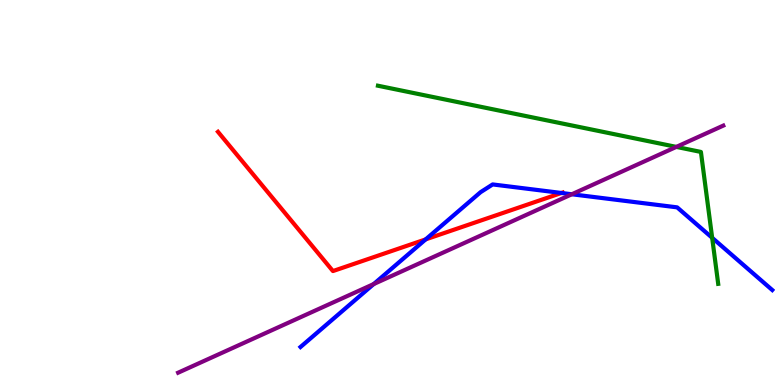[{'lines': ['blue', 'red'], 'intersections': [{'x': 5.49, 'y': 3.78}, {'x': 7.24, 'y': 4.99}]}, {'lines': ['green', 'red'], 'intersections': []}, {'lines': ['purple', 'red'], 'intersections': []}, {'lines': ['blue', 'green'], 'intersections': [{'x': 9.19, 'y': 3.82}]}, {'lines': ['blue', 'purple'], 'intersections': [{'x': 4.82, 'y': 2.62}, {'x': 7.38, 'y': 4.95}]}, {'lines': ['green', 'purple'], 'intersections': [{'x': 8.73, 'y': 6.18}]}]